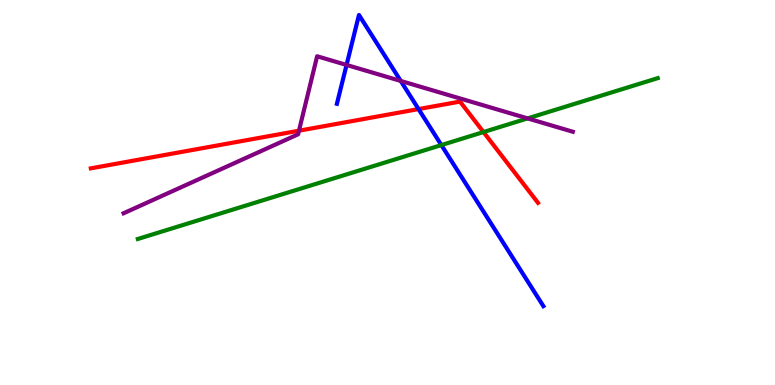[{'lines': ['blue', 'red'], 'intersections': [{'x': 5.4, 'y': 7.17}]}, {'lines': ['green', 'red'], 'intersections': [{'x': 6.24, 'y': 6.57}]}, {'lines': ['purple', 'red'], 'intersections': [{'x': 3.86, 'y': 6.61}]}, {'lines': ['blue', 'green'], 'intersections': [{'x': 5.7, 'y': 6.23}]}, {'lines': ['blue', 'purple'], 'intersections': [{'x': 4.47, 'y': 8.31}, {'x': 5.17, 'y': 7.9}]}, {'lines': ['green', 'purple'], 'intersections': [{'x': 6.81, 'y': 6.92}]}]